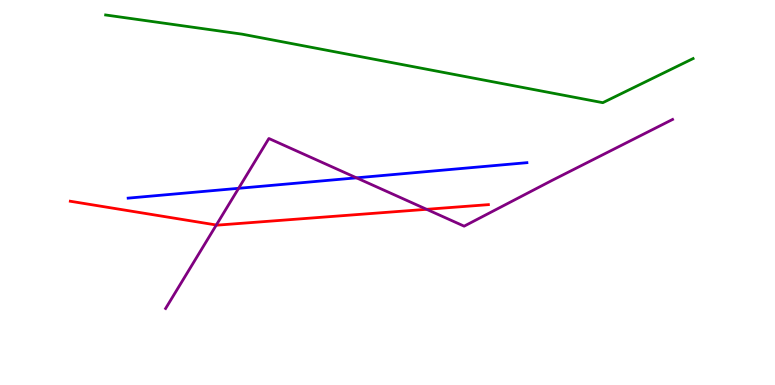[{'lines': ['blue', 'red'], 'intersections': []}, {'lines': ['green', 'red'], 'intersections': []}, {'lines': ['purple', 'red'], 'intersections': [{'x': 2.79, 'y': 4.16}, {'x': 5.5, 'y': 4.56}]}, {'lines': ['blue', 'green'], 'intersections': []}, {'lines': ['blue', 'purple'], 'intersections': [{'x': 3.08, 'y': 5.11}, {'x': 4.6, 'y': 5.38}]}, {'lines': ['green', 'purple'], 'intersections': []}]